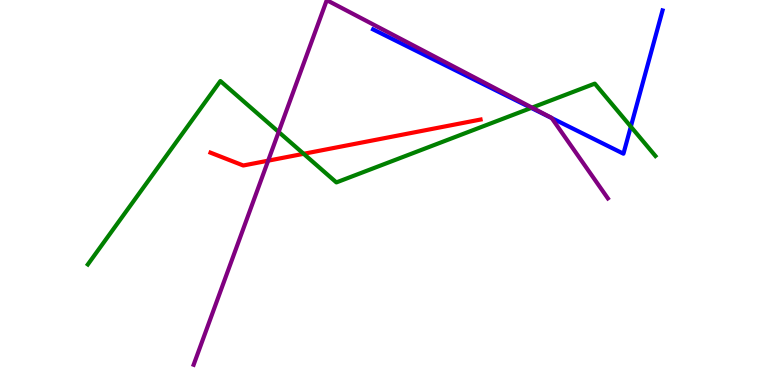[{'lines': ['blue', 'red'], 'intersections': []}, {'lines': ['green', 'red'], 'intersections': [{'x': 3.92, 'y': 6.01}]}, {'lines': ['purple', 'red'], 'intersections': [{'x': 3.46, 'y': 5.83}]}, {'lines': ['blue', 'green'], 'intersections': [{'x': 6.85, 'y': 7.2}, {'x': 8.14, 'y': 6.71}]}, {'lines': ['blue', 'purple'], 'intersections': [{'x': 7.12, 'y': 6.93}]}, {'lines': ['green', 'purple'], 'intersections': [{'x': 3.6, 'y': 6.57}, {'x': 6.87, 'y': 7.2}]}]